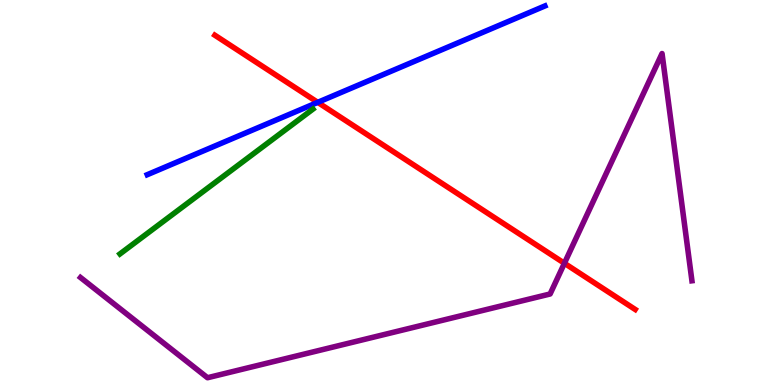[{'lines': ['blue', 'red'], 'intersections': [{'x': 4.1, 'y': 7.34}]}, {'lines': ['green', 'red'], 'intersections': []}, {'lines': ['purple', 'red'], 'intersections': [{'x': 7.28, 'y': 3.16}]}, {'lines': ['blue', 'green'], 'intersections': []}, {'lines': ['blue', 'purple'], 'intersections': []}, {'lines': ['green', 'purple'], 'intersections': []}]